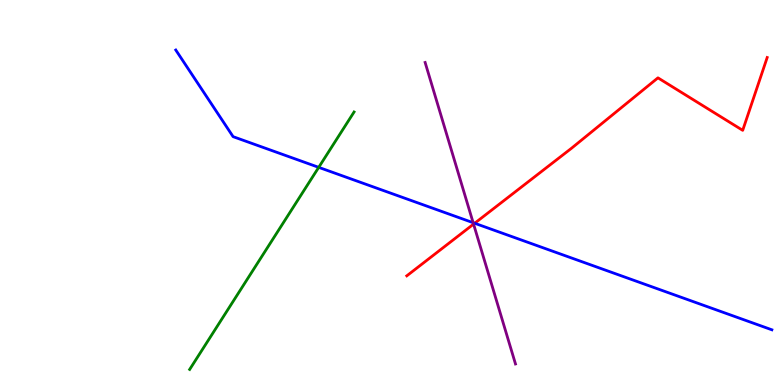[{'lines': ['blue', 'red'], 'intersections': [{'x': 6.12, 'y': 4.2}]}, {'lines': ['green', 'red'], 'intersections': []}, {'lines': ['purple', 'red'], 'intersections': [{'x': 6.11, 'y': 4.18}]}, {'lines': ['blue', 'green'], 'intersections': [{'x': 4.11, 'y': 5.65}]}, {'lines': ['blue', 'purple'], 'intersections': [{'x': 6.11, 'y': 4.22}]}, {'lines': ['green', 'purple'], 'intersections': []}]